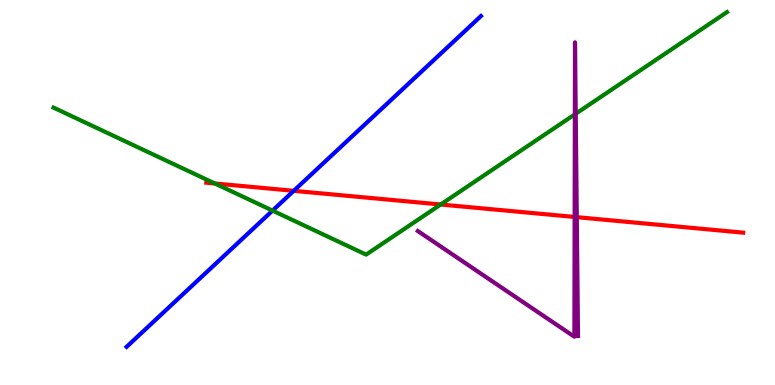[{'lines': ['blue', 'red'], 'intersections': [{'x': 3.79, 'y': 5.04}]}, {'lines': ['green', 'red'], 'intersections': [{'x': 2.77, 'y': 5.23}, {'x': 5.69, 'y': 4.69}]}, {'lines': ['purple', 'red'], 'intersections': [{'x': 7.41, 'y': 4.36}, {'x': 7.44, 'y': 4.36}]}, {'lines': ['blue', 'green'], 'intersections': [{'x': 3.52, 'y': 4.53}]}, {'lines': ['blue', 'purple'], 'intersections': []}, {'lines': ['green', 'purple'], 'intersections': [{'x': 7.42, 'y': 7.03}, {'x': 7.43, 'y': 7.05}]}]